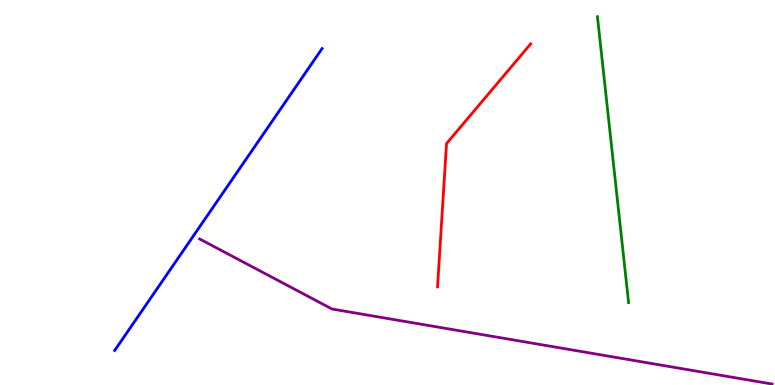[{'lines': ['blue', 'red'], 'intersections': []}, {'lines': ['green', 'red'], 'intersections': []}, {'lines': ['purple', 'red'], 'intersections': []}, {'lines': ['blue', 'green'], 'intersections': []}, {'lines': ['blue', 'purple'], 'intersections': []}, {'lines': ['green', 'purple'], 'intersections': []}]